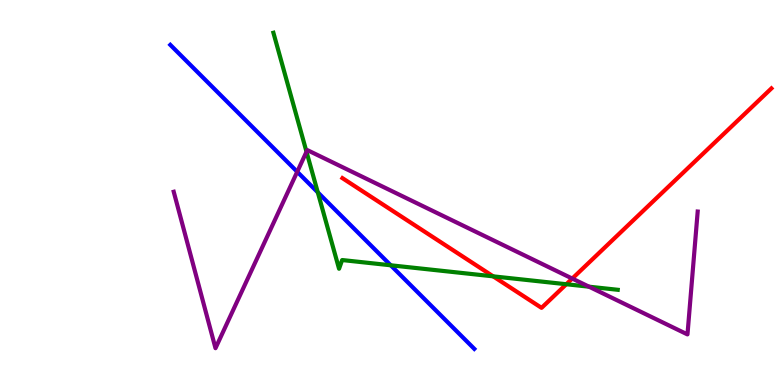[{'lines': ['blue', 'red'], 'intersections': []}, {'lines': ['green', 'red'], 'intersections': [{'x': 6.36, 'y': 2.82}, {'x': 7.31, 'y': 2.62}]}, {'lines': ['purple', 'red'], 'intersections': [{'x': 7.38, 'y': 2.76}]}, {'lines': ['blue', 'green'], 'intersections': [{'x': 4.1, 'y': 5.0}, {'x': 5.04, 'y': 3.11}]}, {'lines': ['blue', 'purple'], 'intersections': [{'x': 3.84, 'y': 5.54}]}, {'lines': ['green', 'purple'], 'intersections': [{'x': 3.95, 'y': 6.06}, {'x': 7.6, 'y': 2.55}]}]